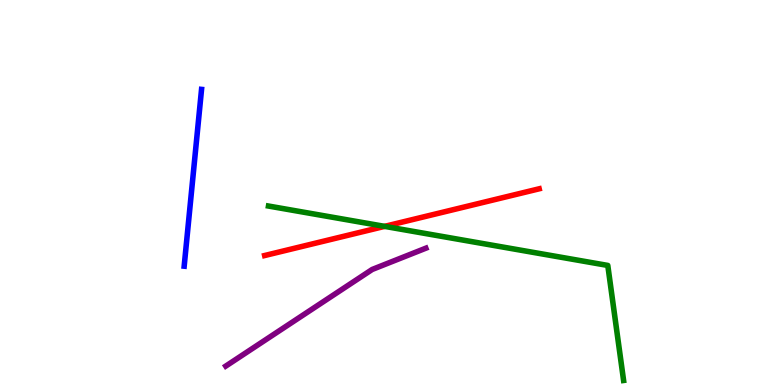[{'lines': ['blue', 'red'], 'intersections': []}, {'lines': ['green', 'red'], 'intersections': [{'x': 4.96, 'y': 4.12}]}, {'lines': ['purple', 'red'], 'intersections': []}, {'lines': ['blue', 'green'], 'intersections': []}, {'lines': ['blue', 'purple'], 'intersections': []}, {'lines': ['green', 'purple'], 'intersections': []}]